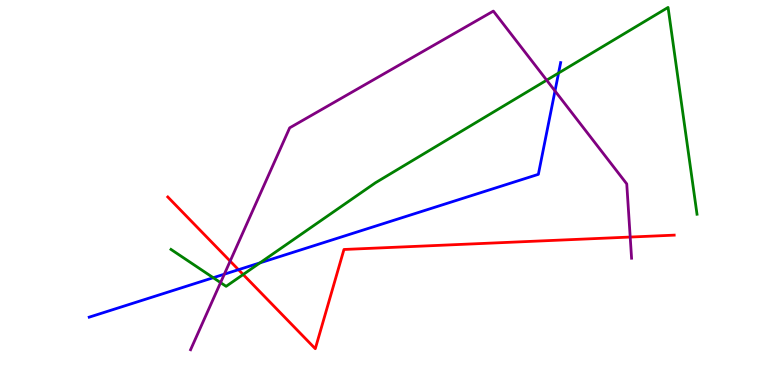[{'lines': ['blue', 'red'], 'intersections': [{'x': 3.08, 'y': 2.99}]}, {'lines': ['green', 'red'], 'intersections': [{'x': 3.14, 'y': 2.87}]}, {'lines': ['purple', 'red'], 'intersections': [{'x': 2.97, 'y': 3.22}, {'x': 8.13, 'y': 3.84}]}, {'lines': ['blue', 'green'], 'intersections': [{'x': 2.75, 'y': 2.79}, {'x': 3.35, 'y': 3.17}, {'x': 7.21, 'y': 8.1}]}, {'lines': ['blue', 'purple'], 'intersections': [{'x': 2.89, 'y': 2.88}, {'x': 7.16, 'y': 7.64}]}, {'lines': ['green', 'purple'], 'intersections': [{'x': 2.85, 'y': 2.66}, {'x': 7.05, 'y': 7.92}]}]